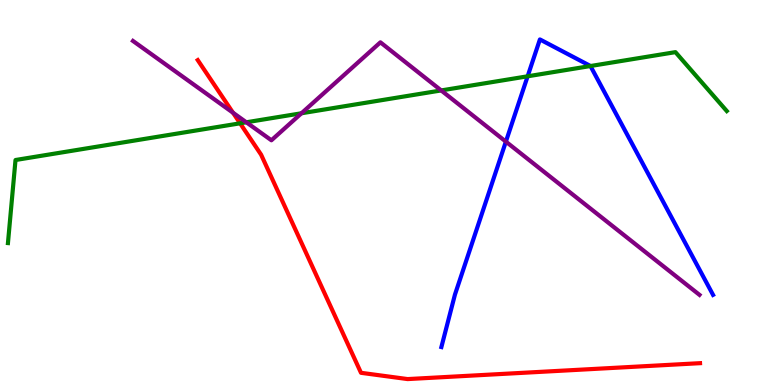[{'lines': ['blue', 'red'], 'intersections': []}, {'lines': ['green', 'red'], 'intersections': [{'x': 3.1, 'y': 6.8}]}, {'lines': ['purple', 'red'], 'intersections': [{'x': 3.01, 'y': 7.07}]}, {'lines': ['blue', 'green'], 'intersections': [{'x': 6.81, 'y': 8.02}, {'x': 7.62, 'y': 8.28}]}, {'lines': ['blue', 'purple'], 'intersections': [{'x': 6.53, 'y': 6.32}]}, {'lines': ['green', 'purple'], 'intersections': [{'x': 3.18, 'y': 6.82}, {'x': 3.89, 'y': 7.06}, {'x': 5.69, 'y': 7.65}]}]